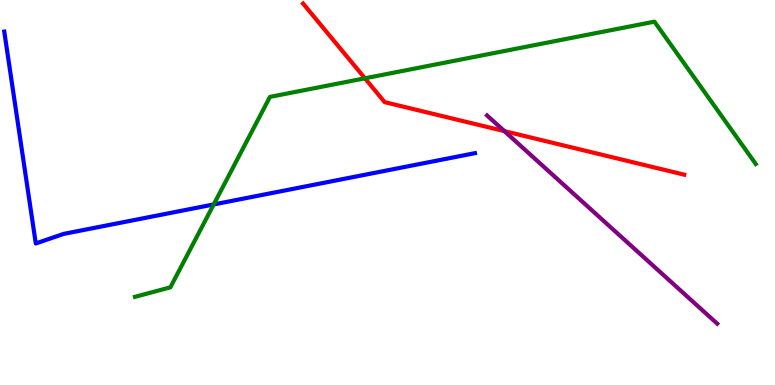[{'lines': ['blue', 'red'], 'intersections': []}, {'lines': ['green', 'red'], 'intersections': [{'x': 4.71, 'y': 7.97}]}, {'lines': ['purple', 'red'], 'intersections': [{'x': 6.51, 'y': 6.59}]}, {'lines': ['blue', 'green'], 'intersections': [{'x': 2.76, 'y': 4.69}]}, {'lines': ['blue', 'purple'], 'intersections': []}, {'lines': ['green', 'purple'], 'intersections': []}]